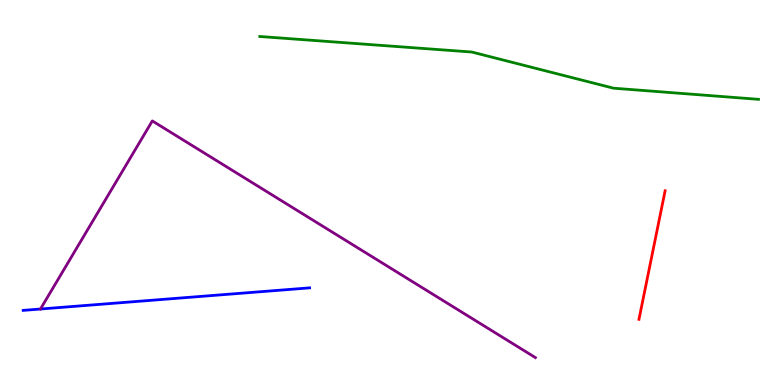[{'lines': ['blue', 'red'], 'intersections': []}, {'lines': ['green', 'red'], 'intersections': []}, {'lines': ['purple', 'red'], 'intersections': []}, {'lines': ['blue', 'green'], 'intersections': []}, {'lines': ['blue', 'purple'], 'intersections': [{'x': 0.522, 'y': 1.97}]}, {'lines': ['green', 'purple'], 'intersections': []}]